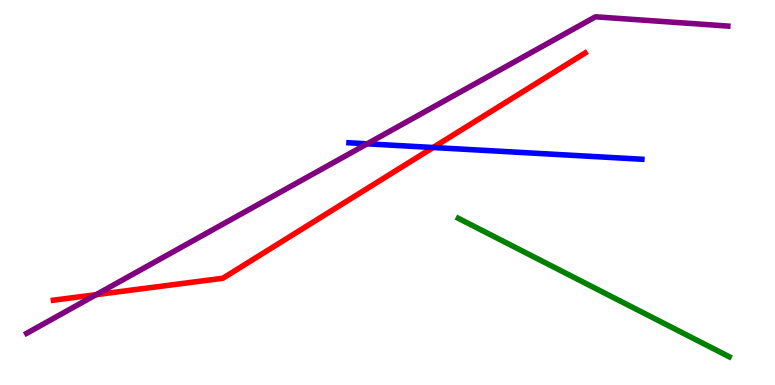[{'lines': ['blue', 'red'], 'intersections': [{'x': 5.59, 'y': 6.17}]}, {'lines': ['green', 'red'], 'intersections': []}, {'lines': ['purple', 'red'], 'intersections': [{'x': 1.24, 'y': 2.35}]}, {'lines': ['blue', 'green'], 'intersections': []}, {'lines': ['blue', 'purple'], 'intersections': [{'x': 4.74, 'y': 6.26}]}, {'lines': ['green', 'purple'], 'intersections': []}]